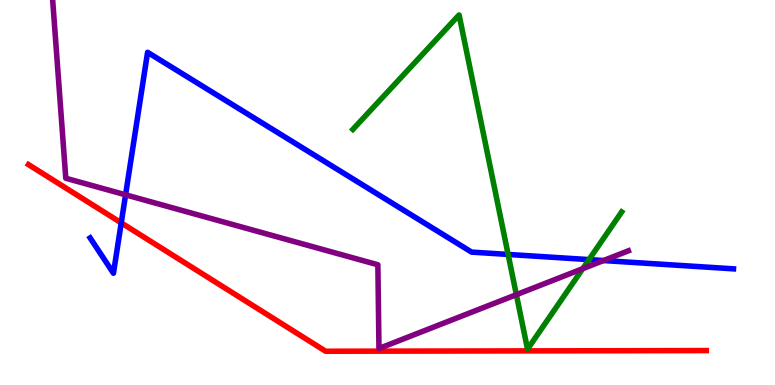[{'lines': ['blue', 'red'], 'intersections': [{'x': 1.56, 'y': 4.21}]}, {'lines': ['green', 'red'], 'intersections': []}, {'lines': ['purple', 'red'], 'intersections': []}, {'lines': ['blue', 'green'], 'intersections': [{'x': 6.56, 'y': 3.39}, {'x': 7.6, 'y': 3.26}]}, {'lines': ['blue', 'purple'], 'intersections': [{'x': 1.62, 'y': 4.94}, {'x': 7.79, 'y': 3.23}]}, {'lines': ['green', 'purple'], 'intersections': [{'x': 6.66, 'y': 2.35}, {'x': 7.52, 'y': 3.02}]}]